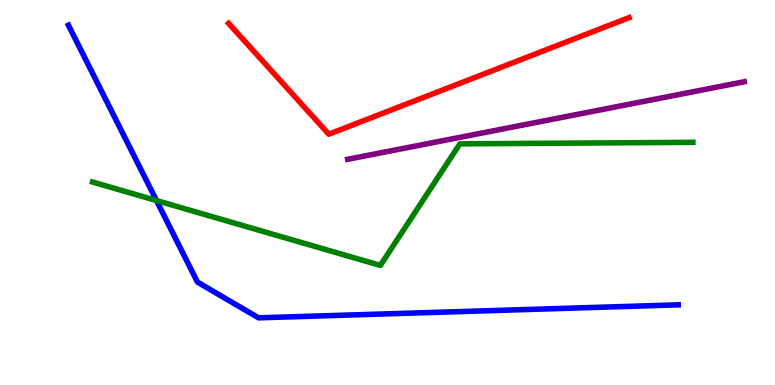[{'lines': ['blue', 'red'], 'intersections': []}, {'lines': ['green', 'red'], 'intersections': []}, {'lines': ['purple', 'red'], 'intersections': []}, {'lines': ['blue', 'green'], 'intersections': [{'x': 2.02, 'y': 4.79}]}, {'lines': ['blue', 'purple'], 'intersections': []}, {'lines': ['green', 'purple'], 'intersections': []}]